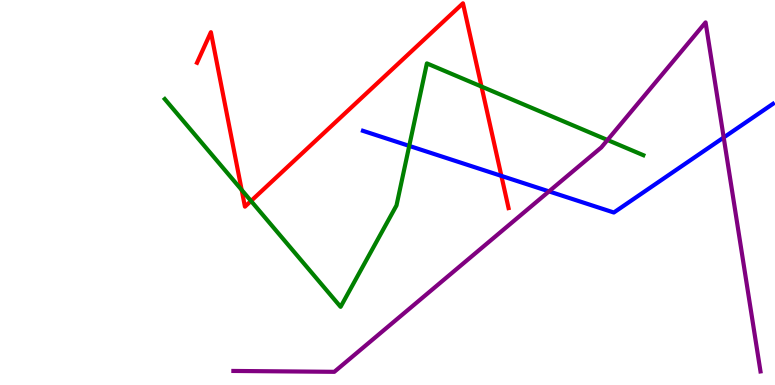[{'lines': ['blue', 'red'], 'intersections': [{'x': 6.47, 'y': 5.43}]}, {'lines': ['green', 'red'], 'intersections': [{'x': 3.12, 'y': 5.07}, {'x': 3.24, 'y': 4.78}, {'x': 6.21, 'y': 7.75}]}, {'lines': ['purple', 'red'], 'intersections': []}, {'lines': ['blue', 'green'], 'intersections': [{'x': 5.28, 'y': 6.21}]}, {'lines': ['blue', 'purple'], 'intersections': [{'x': 7.08, 'y': 5.03}, {'x': 9.34, 'y': 6.43}]}, {'lines': ['green', 'purple'], 'intersections': [{'x': 7.84, 'y': 6.36}]}]